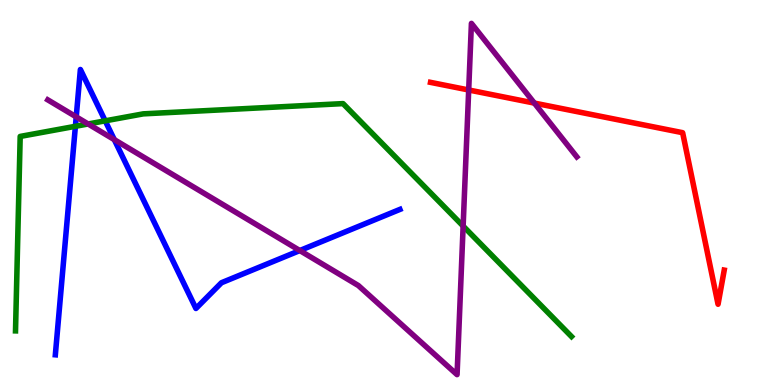[{'lines': ['blue', 'red'], 'intersections': []}, {'lines': ['green', 'red'], 'intersections': []}, {'lines': ['purple', 'red'], 'intersections': [{'x': 6.05, 'y': 7.66}, {'x': 6.9, 'y': 7.32}]}, {'lines': ['blue', 'green'], 'intersections': [{'x': 0.973, 'y': 6.72}, {'x': 1.36, 'y': 6.86}]}, {'lines': ['blue', 'purple'], 'intersections': [{'x': 0.984, 'y': 6.96}, {'x': 1.47, 'y': 6.37}, {'x': 3.87, 'y': 3.49}]}, {'lines': ['green', 'purple'], 'intersections': [{'x': 1.14, 'y': 6.78}, {'x': 5.98, 'y': 4.13}]}]